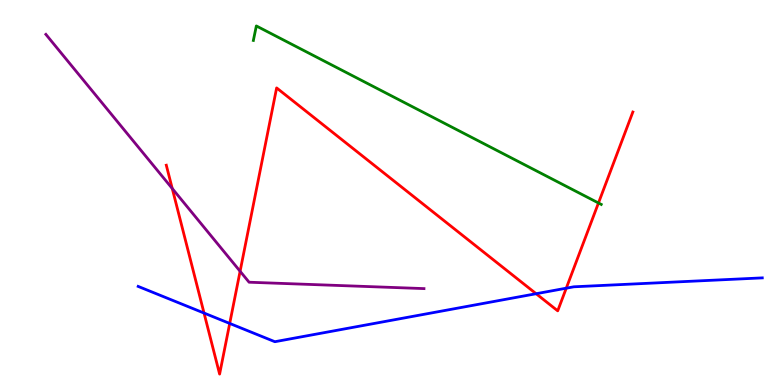[{'lines': ['blue', 'red'], 'intersections': [{'x': 2.63, 'y': 1.87}, {'x': 2.96, 'y': 1.6}, {'x': 6.92, 'y': 2.37}, {'x': 7.31, 'y': 2.51}]}, {'lines': ['green', 'red'], 'intersections': [{'x': 7.72, 'y': 4.73}]}, {'lines': ['purple', 'red'], 'intersections': [{'x': 2.22, 'y': 5.1}, {'x': 3.1, 'y': 2.95}]}, {'lines': ['blue', 'green'], 'intersections': []}, {'lines': ['blue', 'purple'], 'intersections': []}, {'lines': ['green', 'purple'], 'intersections': []}]